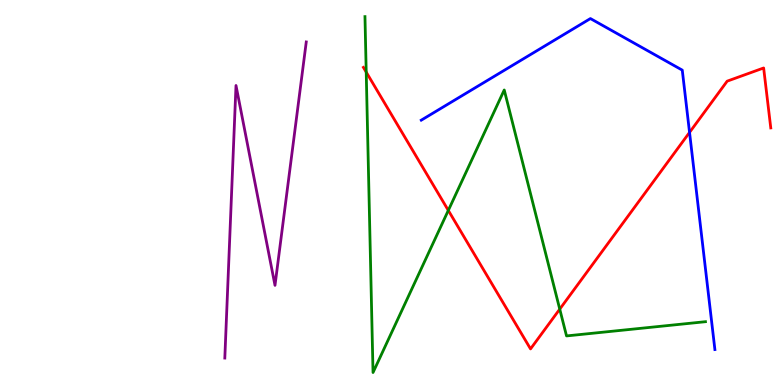[{'lines': ['blue', 'red'], 'intersections': [{'x': 8.9, 'y': 6.56}]}, {'lines': ['green', 'red'], 'intersections': [{'x': 4.73, 'y': 8.13}, {'x': 5.78, 'y': 4.53}, {'x': 7.22, 'y': 1.97}]}, {'lines': ['purple', 'red'], 'intersections': []}, {'lines': ['blue', 'green'], 'intersections': []}, {'lines': ['blue', 'purple'], 'intersections': []}, {'lines': ['green', 'purple'], 'intersections': []}]